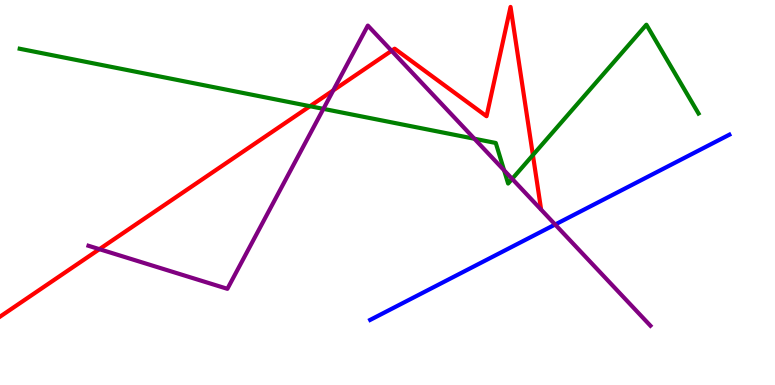[{'lines': ['blue', 'red'], 'intersections': []}, {'lines': ['green', 'red'], 'intersections': [{'x': 4.0, 'y': 7.24}, {'x': 6.88, 'y': 5.97}]}, {'lines': ['purple', 'red'], 'intersections': [{'x': 1.28, 'y': 3.53}, {'x': 4.3, 'y': 7.65}, {'x': 5.05, 'y': 8.68}]}, {'lines': ['blue', 'green'], 'intersections': []}, {'lines': ['blue', 'purple'], 'intersections': [{'x': 7.16, 'y': 4.17}]}, {'lines': ['green', 'purple'], 'intersections': [{'x': 4.17, 'y': 7.17}, {'x': 6.12, 'y': 6.4}, {'x': 6.5, 'y': 5.58}, {'x': 6.61, 'y': 5.35}]}]